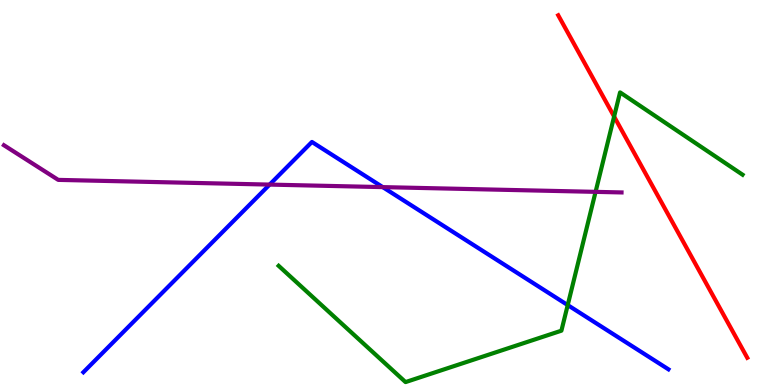[{'lines': ['blue', 'red'], 'intersections': []}, {'lines': ['green', 'red'], 'intersections': [{'x': 7.92, 'y': 6.97}]}, {'lines': ['purple', 'red'], 'intersections': []}, {'lines': ['blue', 'green'], 'intersections': [{'x': 7.33, 'y': 2.08}]}, {'lines': ['blue', 'purple'], 'intersections': [{'x': 3.48, 'y': 5.21}, {'x': 4.94, 'y': 5.14}]}, {'lines': ['green', 'purple'], 'intersections': [{'x': 7.68, 'y': 5.02}]}]